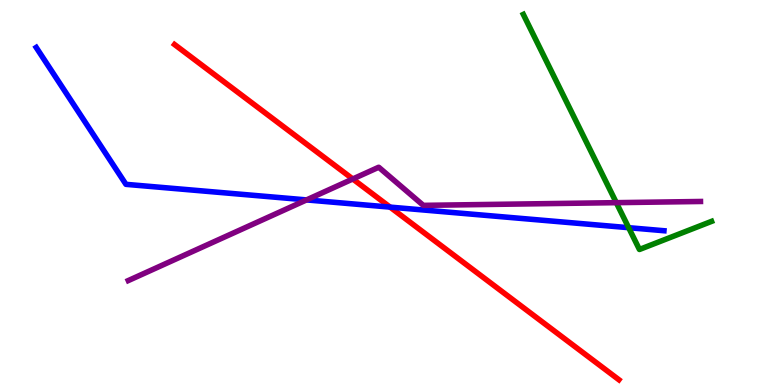[{'lines': ['blue', 'red'], 'intersections': [{'x': 5.03, 'y': 4.62}]}, {'lines': ['green', 'red'], 'intersections': []}, {'lines': ['purple', 'red'], 'intersections': [{'x': 4.55, 'y': 5.35}]}, {'lines': ['blue', 'green'], 'intersections': [{'x': 8.11, 'y': 4.09}]}, {'lines': ['blue', 'purple'], 'intersections': [{'x': 3.96, 'y': 4.81}]}, {'lines': ['green', 'purple'], 'intersections': [{'x': 7.95, 'y': 4.74}]}]